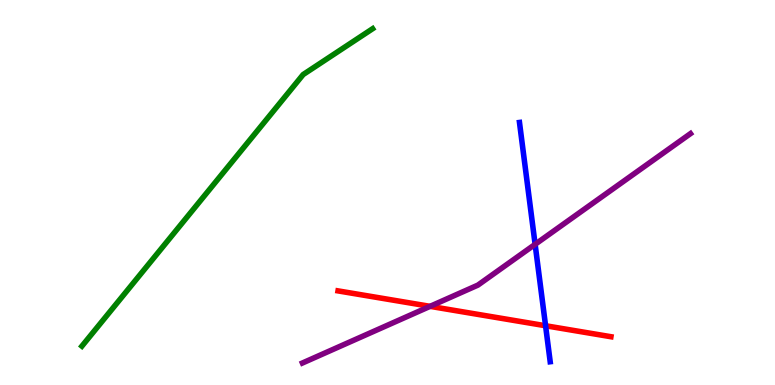[{'lines': ['blue', 'red'], 'intersections': [{'x': 7.04, 'y': 1.54}]}, {'lines': ['green', 'red'], 'intersections': []}, {'lines': ['purple', 'red'], 'intersections': [{'x': 5.55, 'y': 2.04}]}, {'lines': ['blue', 'green'], 'intersections': []}, {'lines': ['blue', 'purple'], 'intersections': [{'x': 6.9, 'y': 3.65}]}, {'lines': ['green', 'purple'], 'intersections': []}]